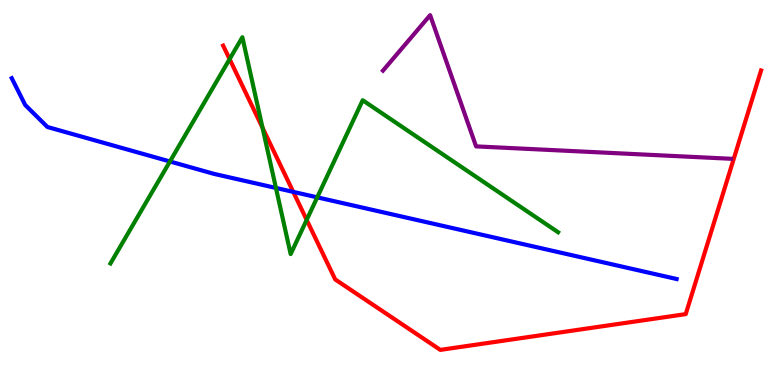[{'lines': ['blue', 'red'], 'intersections': [{'x': 3.78, 'y': 5.02}]}, {'lines': ['green', 'red'], 'intersections': [{'x': 2.96, 'y': 8.46}, {'x': 3.39, 'y': 6.68}, {'x': 3.96, 'y': 4.29}]}, {'lines': ['purple', 'red'], 'intersections': []}, {'lines': ['blue', 'green'], 'intersections': [{'x': 2.19, 'y': 5.81}, {'x': 3.56, 'y': 5.12}, {'x': 4.09, 'y': 4.87}]}, {'lines': ['blue', 'purple'], 'intersections': []}, {'lines': ['green', 'purple'], 'intersections': []}]